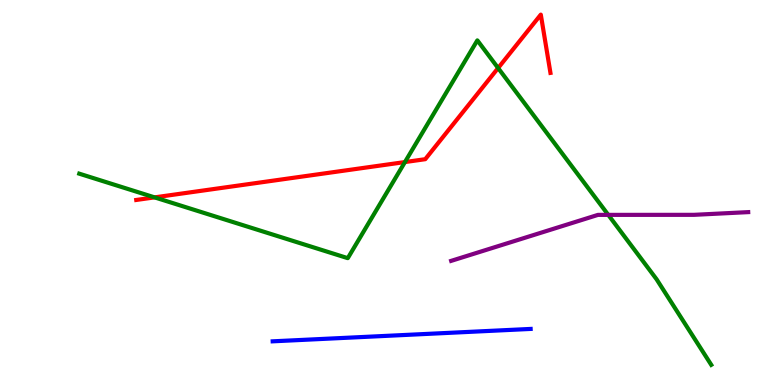[{'lines': ['blue', 'red'], 'intersections': []}, {'lines': ['green', 'red'], 'intersections': [{'x': 1.99, 'y': 4.87}, {'x': 5.23, 'y': 5.79}, {'x': 6.43, 'y': 8.23}]}, {'lines': ['purple', 'red'], 'intersections': []}, {'lines': ['blue', 'green'], 'intersections': []}, {'lines': ['blue', 'purple'], 'intersections': []}, {'lines': ['green', 'purple'], 'intersections': [{'x': 7.85, 'y': 4.42}]}]